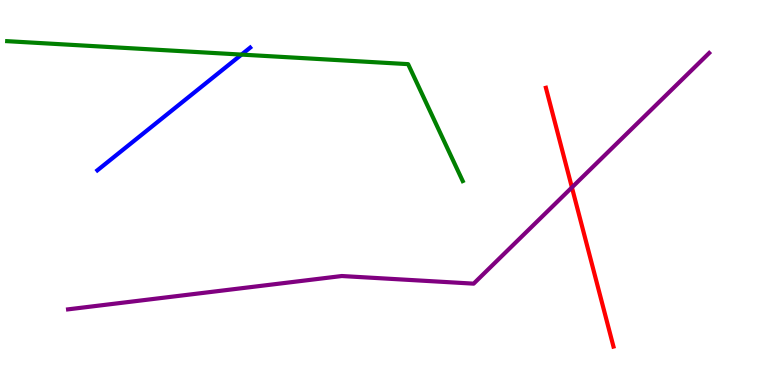[{'lines': ['blue', 'red'], 'intersections': []}, {'lines': ['green', 'red'], 'intersections': []}, {'lines': ['purple', 'red'], 'intersections': [{'x': 7.38, 'y': 5.13}]}, {'lines': ['blue', 'green'], 'intersections': [{'x': 3.12, 'y': 8.58}]}, {'lines': ['blue', 'purple'], 'intersections': []}, {'lines': ['green', 'purple'], 'intersections': []}]